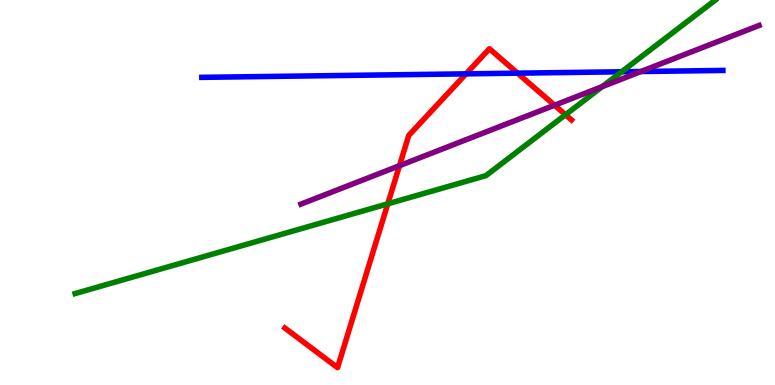[{'lines': ['blue', 'red'], 'intersections': [{'x': 6.01, 'y': 8.08}, {'x': 6.68, 'y': 8.1}]}, {'lines': ['green', 'red'], 'intersections': [{'x': 5.0, 'y': 4.71}, {'x': 7.3, 'y': 7.02}]}, {'lines': ['purple', 'red'], 'intersections': [{'x': 5.15, 'y': 5.7}, {'x': 7.16, 'y': 7.27}]}, {'lines': ['blue', 'green'], 'intersections': [{'x': 8.02, 'y': 8.14}]}, {'lines': ['blue', 'purple'], 'intersections': [{'x': 8.27, 'y': 8.14}]}, {'lines': ['green', 'purple'], 'intersections': [{'x': 7.77, 'y': 7.75}]}]